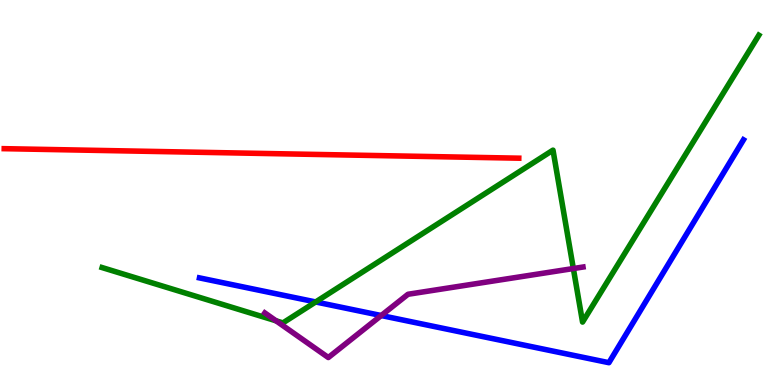[{'lines': ['blue', 'red'], 'intersections': []}, {'lines': ['green', 'red'], 'intersections': []}, {'lines': ['purple', 'red'], 'intersections': []}, {'lines': ['blue', 'green'], 'intersections': [{'x': 4.07, 'y': 2.16}]}, {'lines': ['blue', 'purple'], 'intersections': [{'x': 4.92, 'y': 1.8}]}, {'lines': ['green', 'purple'], 'intersections': [{'x': 3.56, 'y': 1.67}, {'x': 7.4, 'y': 3.03}]}]